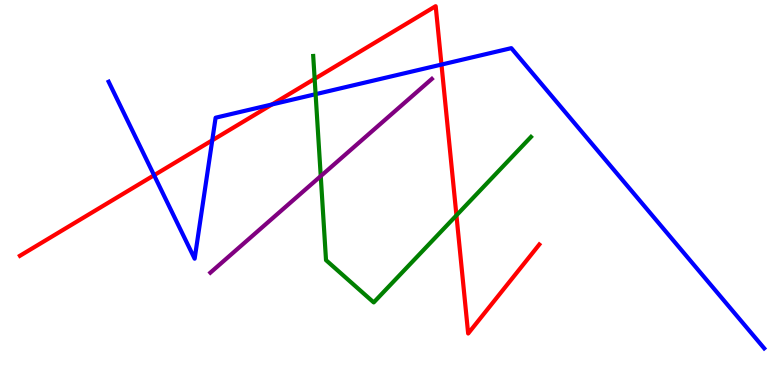[{'lines': ['blue', 'red'], 'intersections': [{'x': 1.99, 'y': 5.45}, {'x': 2.74, 'y': 6.36}, {'x': 3.51, 'y': 7.29}, {'x': 5.7, 'y': 8.32}]}, {'lines': ['green', 'red'], 'intersections': [{'x': 4.06, 'y': 7.95}, {'x': 5.89, 'y': 4.41}]}, {'lines': ['purple', 'red'], 'intersections': []}, {'lines': ['blue', 'green'], 'intersections': [{'x': 4.07, 'y': 7.55}]}, {'lines': ['blue', 'purple'], 'intersections': []}, {'lines': ['green', 'purple'], 'intersections': [{'x': 4.14, 'y': 5.43}]}]